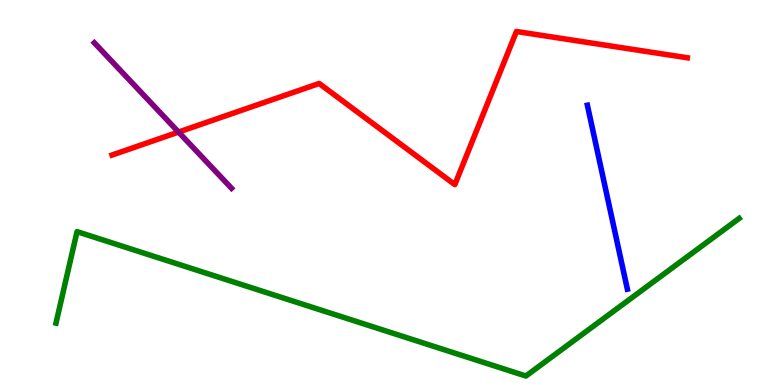[{'lines': ['blue', 'red'], 'intersections': []}, {'lines': ['green', 'red'], 'intersections': []}, {'lines': ['purple', 'red'], 'intersections': [{'x': 2.3, 'y': 6.57}]}, {'lines': ['blue', 'green'], 'intersections': []}, {'lines': ['blue', 'purple'], 'intersections': []}, {'lines': ['green', 'purple'], 'intersections': []}]